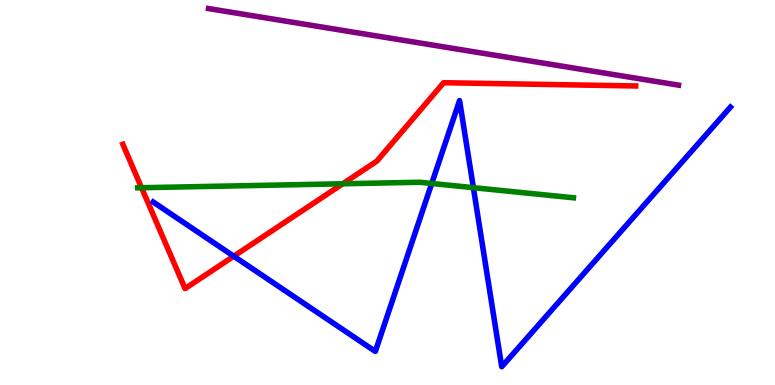[{'lines': ['blue', 'red'], 'intersections': [{'x': 3.02, 'y': 3.35}]}, {'lines': ['green', 'red'], 'intersections': [{'x': 1.83, 'y': 5.12}, {'x': 4.42, 'y': 5.23}]}, {'lines': ['purple', 'red'], 'intersections': []}, {'lines': ['blue', 'green'], 'intersections': [{'x': 5.57, 'y': 5.23}, {'x': 6.11, 'y': 5.13}]}, {'lines': ['blue', 'purple'], 'intersections': []}, {'lines': ['green', 'purple'], 'intersections': []}]